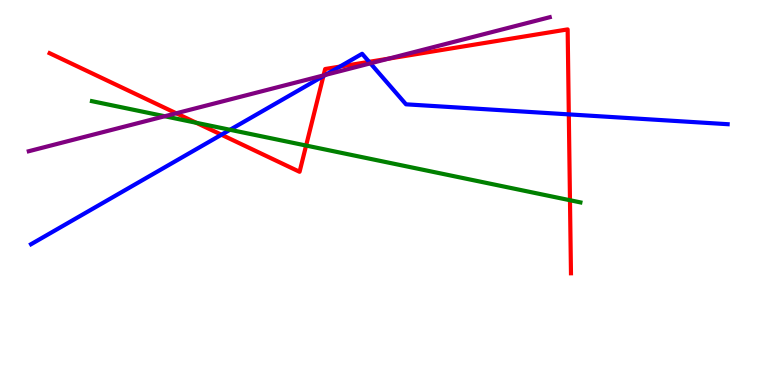[{'lines': ['blue', 'red'], 'intersections': [{'x': 2.86, 'y': 6.5}, {'x': 4.17, 'y': 8.02}, {'x': 4.39, 'y': 8.27}, {'x': 4.76, 'y': 8.39}, {'x': 7.34, 'y': 7.03}]}, {'lines': ['green', 'red'], 'intersections': [{'x': 2.53, 'y': 6.81}, {'x': 3.95, 'y': 6.22}, {'x': 7.35, 'y': 4.8}]}, {'lines': ['purple', 'red'], 'intersections': [{'x': 2.27, 'y': 7.06}, {'x': 4.18, 'y': 8.04}, {'x': 5.02, 'y': 8.48}]}, {'lines': ['blue', 'green'], 'intersections': [{'x': 2.97, 'y': 6.63}]}, {'lines': ['blue', 'purple'], 'intersections': [{'x': 4.2, 'y': 8.05}, {'x': 4.78, 'y': 8.35}]}, {'lines': ['green', 'purple'], 'intersections': [{'x': 2.13, 'y': 6.98}]}]